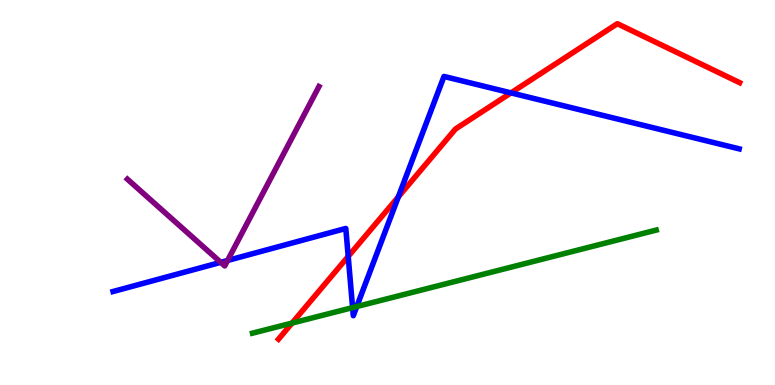[{'lines': ['blue', 'red'], 'intersections': [{'x': 4.49, 'y': 3.34}, {'x': 5.14, 'y': 4.89}, {'x': 6.59, 'y': 7.59}]}, {'lines': ['green', 'red'], 'intersections': [{'x': 3.77, 'y': 1.61}]}, {'lines': ['purple', 'red'], 'intersections': []}, {'lines': ['blue', 'green'], 'intersections': [{'x': 4.55, 'y': 2.01}, {'x': 4.6, 'y': 2.04}]}, {'lines': ['blue', 'purple'], 'intersections': [{'x': 2.85, 'y': 3.19}, {'x': 2.94, 'y': 3.23}]}, {'lines': ['green', 'purple'], 'intersections': []}]